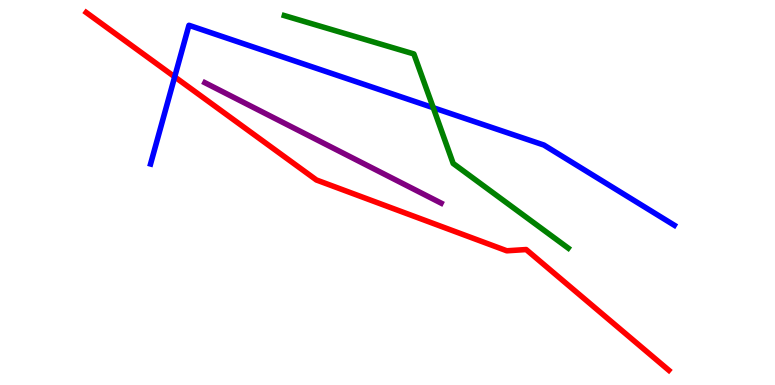[{'lines': ['blue', 'red'], 'intersections': [{'x': 2.25, 'y': 8.0}]}, {'lines': ['green', 'red'], 'intersections': []}, {'lines': ['purple', 'red'], 'intersections': []}, {'lines': ['blue', 'green'], 'intersections': [{'x': 5.59, 'y': 7.2}]}, {'lines': ['blue', 'purple'], 'intersections': []}, {'lines': ['green', 'purple'], 'intersections': []}]